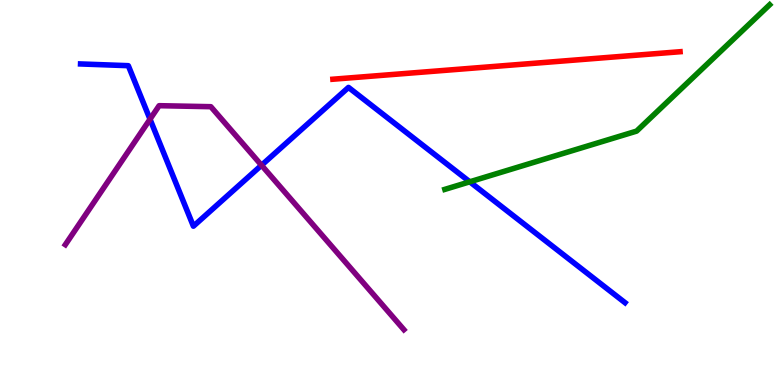[{'lines': ['blue', 'red'], 'intersections': []}, {'lines': ['green', 'red'], 'intersections': []}, {'lines': ['purple', 'red'], 'intersections': []}, {'lines': ['blue', 'green'], 'intersections': [{'x': 6.06, 'y': 5.28}]}, {'lines': ['blue', 'purple'], 'intersections': [{'x': 1.94, 'y': 6.9}, {'x': 3.37, 'y': 5.71}]}, {'lines': ['green', 'purple'], 'intersections': []}]